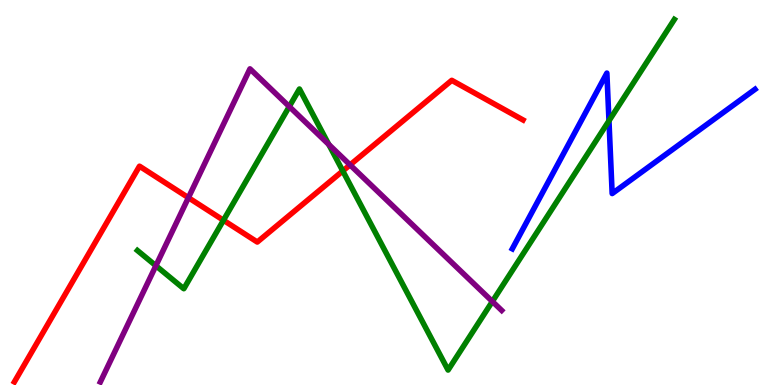[{'lines': ['blue', 'red'], 'intersections': []}, {'lines': ['green', 'red'], 'intersections': [{'x': 2.88, 'y': 4.28}, {'x': 4.42, 'y': 5.56}]}, {'lines': ['purple', 'red'], 'intersections': [{'x': 2.43, 'y': 4.87}, {'x': 4.52, 'y': 5.72}]}, {'lines': ['blue', 'green'], 'intersections': [{'x': 7.86, 'y': 6.86}]}, {'lines': ['blue', 'purple'], 'intersections': []}, {'lines': ['green', 'purple'], 'intersections': [{'x': 2.01, 'y': 3.1}, {'x': 3.73, 'y': 7.23}, {'x': 4.24, 'y': 6.25}, {'x': 6.35, 'y': 2.17}]}]